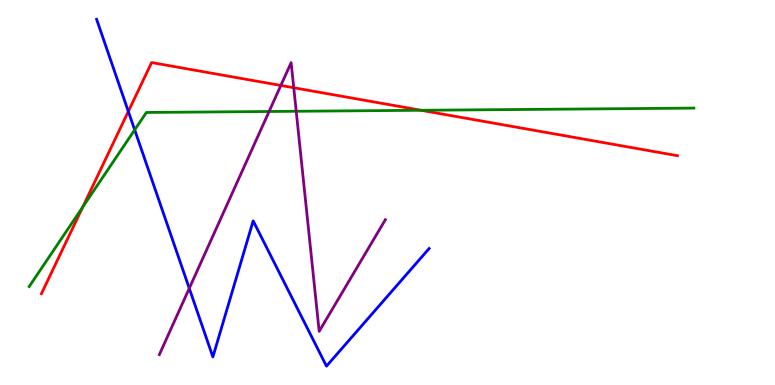[{'lines': ['blue', 'red'], 'intersections': [{'x': 1.66, 'y': 7.11}]}, {'lines': ['green', 'red'], 'intersections': [{'x': 1.07, 'y': 4.62}, {'x': 5.43, 'y': 7.14}]}, {'lines': ['purple', 'red'], 'intersections': [{'x': 3.62, 'y': 7.78}, {'x': 3.79, 'y': 7.72}]}, {'lines': ['blue', 'green'], 'intersections': [{'x': 1.74, 'y': 6.63}]}, {'lines': ['blue', 'purple'], 'intersections': [{'x': 2.44, 'y': 2.51}]}, {'lines': ['green', 'purple'], 'intersections': [{'x': 3.47, 'y': 7.1}, {'x': 3.82, 'y': 7.11}]}]